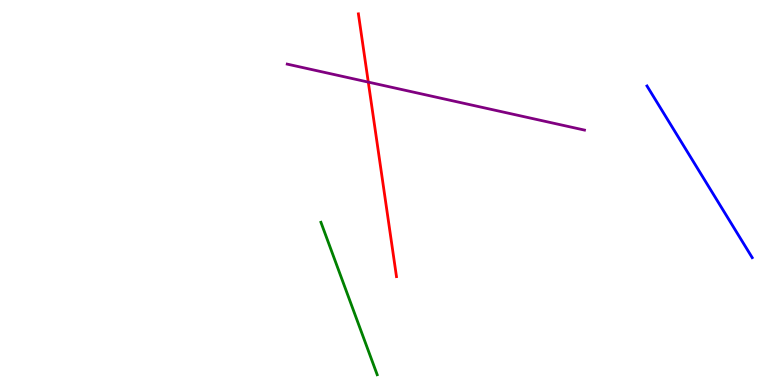[{'lines': ['blue', 'red'], 'intersections': []}, {'lines': ['green', 'red'], 'intersections': []}, {'lines': ['purple', 'red'], 'intersections': [{'x': 4.75, 'y': 7.87}]}, {'lines': ['blue', 'green'], 'intersections': []}, {'lines': ['blue', 'purple'], 'intersections': []}, {'lines': ['green', 'purple'], 'intersections': []}]